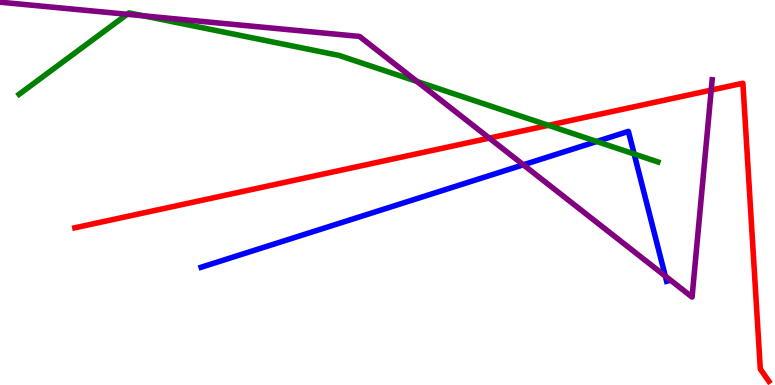[{'lines': ['blue', 'red'], 'intersections': []}, {'lines': ['green', 'red'], 'intersections': [{'x': 7.08, 'y': 6.74}]}, {'lines': ['purple', 'red'], 'intersections': [{'x': 6.31, 'y': 6.41}, {'x': 9.18, 'y': 7.66}]}, {'lines': ['blue', 'green'], 'intersections': [{'x': 7.7, 'y': 6.33}, {'x': 8.18, 'y': 6.0}]}, {'lines': ['blue', 'purple'], 'intersections': [{'x': 6.75, 'y': 5.72}, {'x': 8.58, 'y': 2.83}]}, {'lines': ['green', 'purple'], 'intersections': [{'x': 1.64, 'y': 9.63}, {'x': 1.86, 'y': 9.59}, {'x': 5.38, 'y': 7.88}]}]